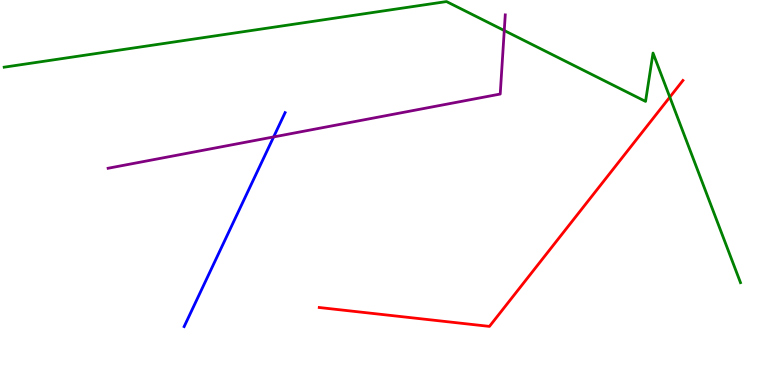[{'lines': ['blue', 'red'], 'intersections': []}, {'lines': ['green', 'red'], 'intersections': [{'x': 8.64, 'y': 7.48}]}, {'lines': ['purple', 'red'], 'intersections': []}, {'lines': ['blue', 'green'], 'intersections': []}, {'lines': ['blue', 'purple'], 'intersections': [{'x': 3.53, 'y': 6.44}]}, {'lines': ['green', 'purple'], 'intersections': [{'x': 6.51, 'y': 9.21}]}]